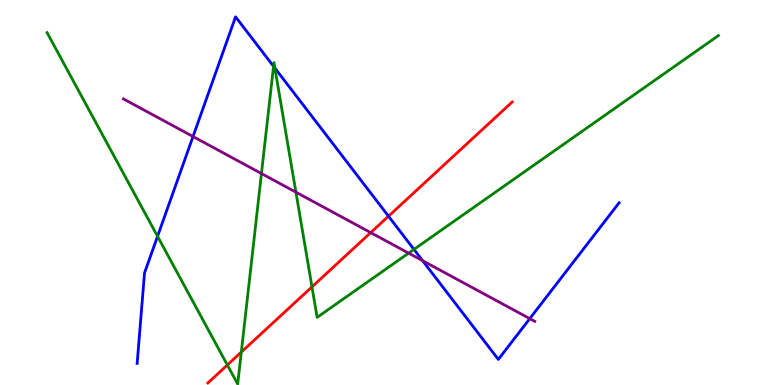[{'lines': ['blue', 'red'], 'intersections': [{'x': 5.01, 'y': 4.38}]}, {'lines': ['green', 'red'], 'intersections': [{'x': 2.93, 'y': 0.52}, {'x': 3.11, 'y': 0.854}, {'x': 4.03, 'y': 2.55}]}, {'lines': ['purple', 'red'], 'intersections': [{'x': 4.78, 'y': 3.96}]}, {'lines': ['blue', 'green'], 'intersections': [{'x': 2.03, 'y': 3.86}, {'x': 3.53, 'y': 8.28}, {'x': 3.55, 'y': 8.23}, {'x': 5.34, 'y': 3.52}]}, {'lines': ['blue', 'purple'], 'intersections': [{'x': 2.49, 'y': 6.45}, {'x': 5.45, 'y': 3.23}, {'x': 6.84, 'y': 1.72}]}, {'lines': ['green', 'purple'], 'intersections': [{'x': 3.37, 'y': 5.49}, {'x': 3.82, 'y': 5.01}, {'x': 5.27, 'y': 3.43}]}]